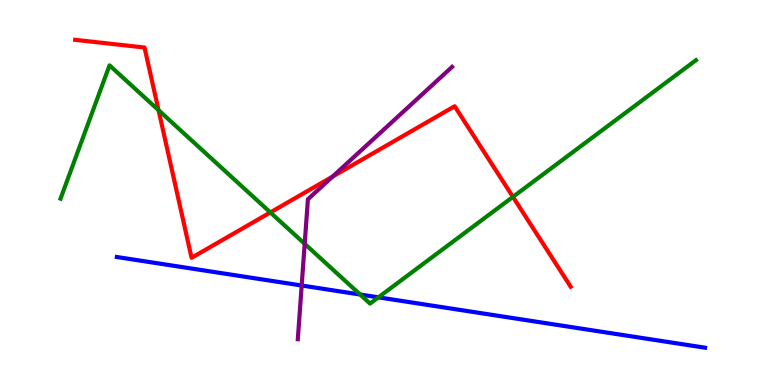[{'lines': ['blue', 'red'], 'intersections': []}, {'lines': ['green', 'red'], 'intersections': [{'x': 2.05, 'y': 7.14}, {'x': 3.49, 'y': 4.48}, {'x': 6.62, 'y': 4.89}]}, {'lines': ['purple', 'red'], 'intersections': [{'x': 4.29, 'y': 5.41}]}, {'lines': ['blue', 'green'], 'intersections': [{'x': 4.65, 'y': 2.35}, {'x': 4.88, 'y': 2.28}]}, {'lines': ['blue', 'purple'], 'intersections': [{'x': 3.89, 'y': 2.58}]}, {'lines': ['green', 'purple'], 'intersections': [{'x': 3.93, 'y': 3.67}]}]